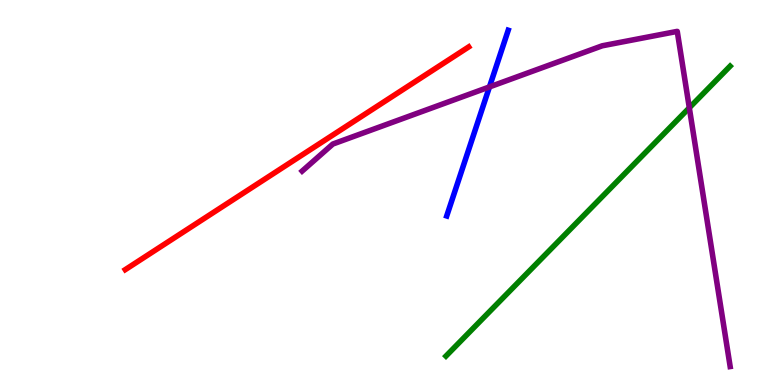[{'lines': ['blue', 'red'], 'intersections': []}, {'lines': ['green', 'red'], 'intersections': []}, {'lines': ['purple', 'red'], 'intersections': []}, {'lines': ['blue', 'green'], 'intersections': []}, {'lines': ['blue', 'purple'], 'intersections': [{'x': 6.32, 'y': 7.74}]}, {'lines': ['green', 'purple'], 'intersections': [{'x': 8.89, 'y': 7.2}]}]